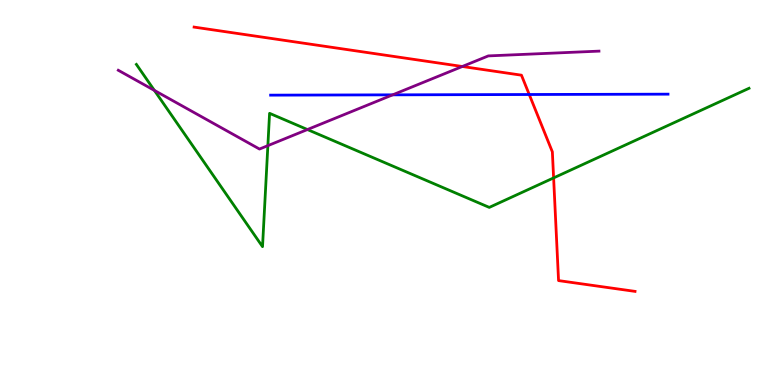[{'lines': ['blue', 'red'], 'intersections': [{'x': 6.83, 'y': 7.55}]}, {'lines': ['green', 'red'], 'intersections': [{'x': 7.14, 'y': 5.38}]}, {'lines': ['purple', 'red'], 'intersections': [{'x': 5.97, 'y': 8.27}]}, {'lines': ['blue', 'green'], 'intersections': []}, {'lines': ['blue', 'purple'], 'intersections': [{'x': 5.07, 'y': 7.54}]}, {'lines': ['green', 'purple'], 'intersections': [{'x': 1.99, 'y': 7.65}, {'x': 3.46, 'y': 6.22}, {'x': 3.97, 'y': 6.64}]}]